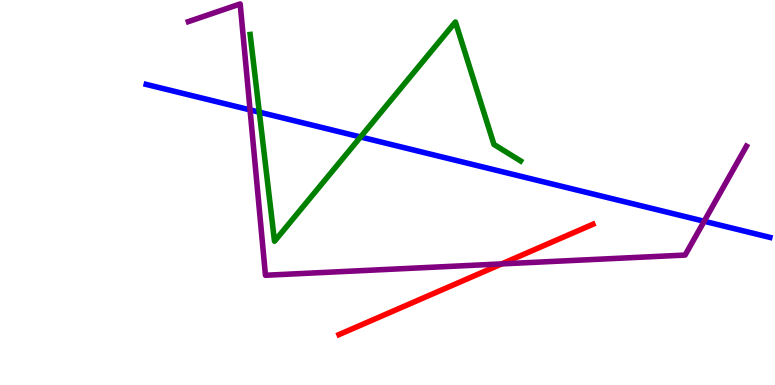[{'lines': ['blue', 'red'], 'intersections': []}, {'lines': ['green', 'red'], 'intersections': []}, {'lines': ['purple', 'red'], 'intersections': [{'x': 6.47, 'y': 3.15}]}, {'lines': ['blue', 'green'], 'intersections': [{'x': 3.35, 'y': 7.09}, {'x': 4.65, 'y': 6.44}]}, {'lines': ['blue', 'purple'], 'intersections': [{'x': 3.23, 'y': 7.15}, {'x': 9.09, 'y': 4.25}]}, {'lines': ['green', 'purple'], 'intersections': []}]